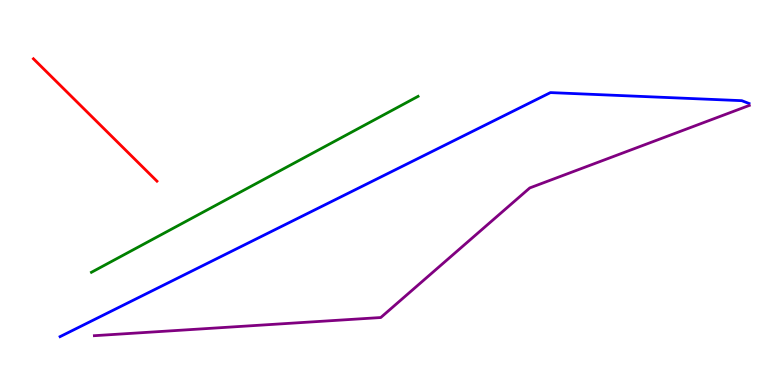[{'lines': ['blue', 'red'], 'intersections': []}, {'lines': ['green', 'red'], 'intersections': []}, {'lines': ['purple', 'red'], 'intersections': []}, {'lines': ['blue', 'green'], 'intersections': []}, {'lines': ['blue', 'purple'], 'intersections': []}, {'lines': ['green', 'purple'], 'intersections': []}]